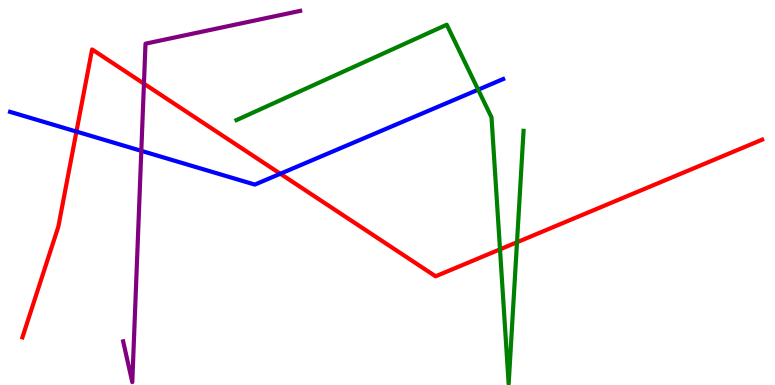[{'lines': ['blue', 'red'], 'intersections': [{'x': 0.986, 'y': 6.58}, {'x': 3.62, 'y': 5.49}]}, {'lines': ['green', 'red'], 'intersections': [{'x': 6.45, 'y': 3.52}, {'x': 6.67, 'y': 3.71}]}, {'lines': ['purple', 'red'], 'intersections': [{'x': 1.86, 'y': 7.83}]}, {'lines': ['blue', 'green'], 'intersections': [{'x': 6.17, 'y': 7.67}]}, {'lines': ['blue', 'purple'], 'intersections': [{'x': 1.82, 'y': 6.08}]}, {'lines': ['green', 'purple'], 'intersections': []}]